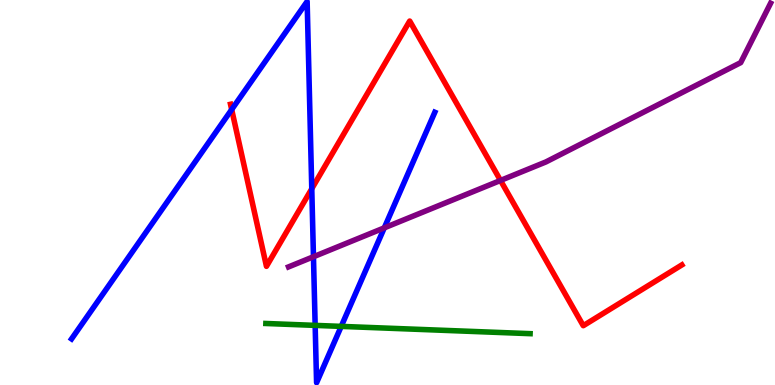[{'lines': ['blue', 'red'], 'intersections': [{'x': 2.99, 'y': 7.15}, {'x': 4.02, 'y': 5.1}]}, {'lines': ['green', 'red'], 'intersections': []}, {'lines': ['purple', 'red'], 'intersections': [{'x': 6.46, 'y': 5.31}]}, {'lines': ['blue', 'green'], 'intersections': [{'x': 4.07, 'y': 1.55}, {'x': 4.4, 'y': 1.52}]}, {'lines': ['blue', 'purple'], 'intersections': [{'x': 4.04, 'y': 3.33}, {'x': 4.96, 'y': 4.08}]}, {'lines': ['green', 'purple'], 'intersections': []}]